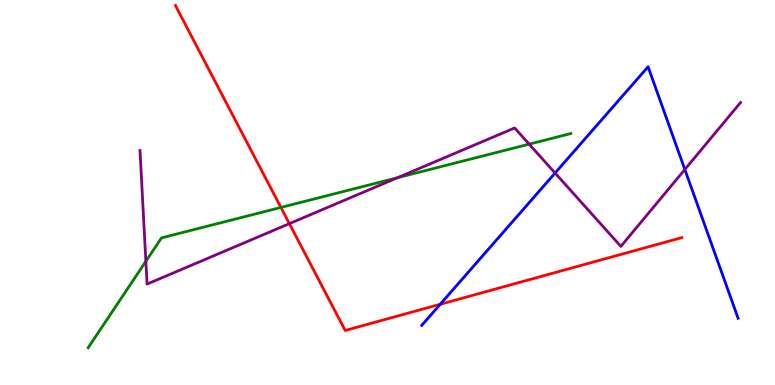[{'lines': ['blue', 'red'], 'intersections': [{'x': 5.68, 'y': 2.1}]}, {'lines': ['green', 'red'], 'intersections': [{'x': 3.62, 'y': 4.61}]}, {'lines': ['purple', 'red'], 'intersections': [{'x': 3.73, 'y': 4.19}]}, {'lines': ['blue', 'green'], 'intersections': []}, {'lines': ['blue', 'purple'], 'intersections': [{'x': 7.16, 'y': 5.51}, {'x': 8.84, 'y': 5.6}]}, {'lines': ['green', 'purple'], 'intersections': [{'x': 1.88, 'y': 3.21}, {'x': 5.13, 'y': 5.38}, {'x': 6.83, 'y': 6.26}]}]